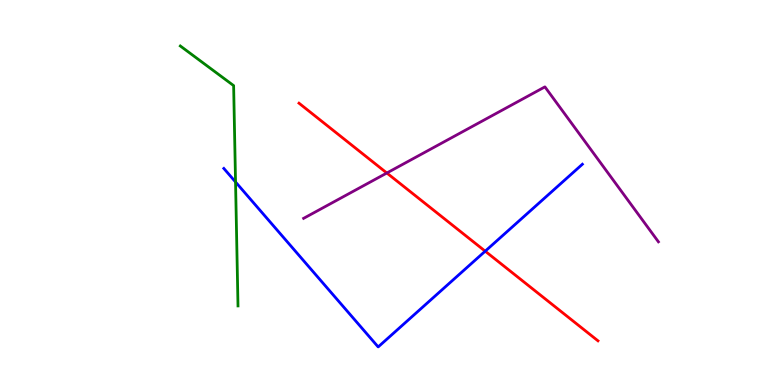[{'lines': ['blue', 'red'], 'intersections': [{'x': 6.26, 'y': 3.48}]}, {'lines': ['green', 'red'], 'intersections': []}, {'lines': ['purple', 'red'], 'intersections': [{'x': 4.99, 'y': 5.51}]}, {'lines': ['blue', 'green'], 'intersections': [{'x': 3.04, 'y': 5.27}]}, {'lines': ['blue', 'purple'], 'intersections': []}, {'lines': ['green', 'purple'], 'intersections': []}]